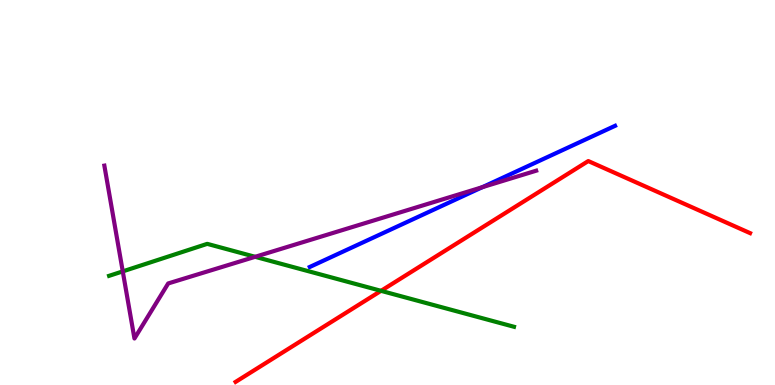[{'lines': ['blue', 'red'], 'intersections': []}, {'lines': ['green', 'red'], 'intersections': [{'x': 4.92, 'y': 2.45}]}, {'lines': ['purple', 'red'], 'intersections': []}, {'lines': ['blue', 'green'], 'intersections': []}, {'lines': ['blue', 'purple'], 'intersections': [{'x': 6.22, 'y': 5.14}]}, {'lines': ['green', 'purple'], 'intersections': [{'x': 1.58, 'y': 2.95}, {'x': 3.29, 'y': 3.33}]}]